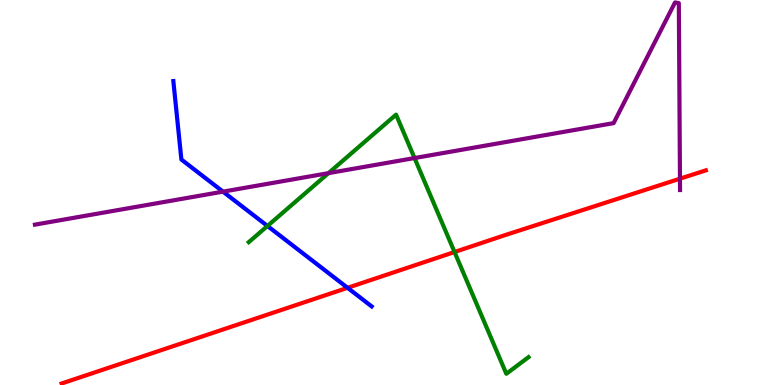[{'lines': ['blue', 'red'], 'intersections': [{'x': 4.48, 'y': 2.52}]}, {'lines': ['green', 'red'], 'intersections': [{'x': 5.86, 'y': 3.45}]}, {'lines': ['purple', 'red'], 'intersections': [{'x': 8.77, 'y': 5.36}]}, {'lines': ['blue', 'green'], 'intersections': [{'x': 3.45, 'y': 4.13}]}, {'lines': ['blue', 'purple'], 'intersections': [{'x': 2.88, 'y': 5.02}]}, {'lines': ['green', 'purple'], 'intersections': [{'x': 4.24, 'y': 5.5}, {'x': 5.35, 'y': 5.89}]}]